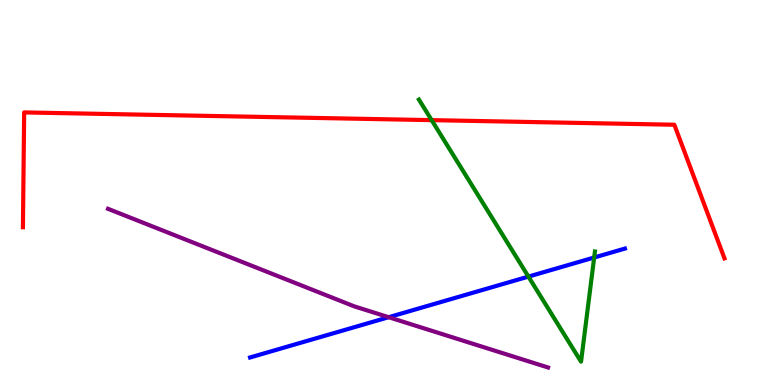[{'lines': ['blue', 'red'], 'intersections': []}, {'lines': ['green', 'red'], 'intersections': [{'x': 5.57, 'y': 6.88}]}, {'lines': ['purple', 'red'], 'intersections': []}, {'lines': ['blue', 'green'], 'intersections': [{'x': 6.82, 'y': 2.82}, {'x': 7.67, 'y': 3.31}]}, {'lines': ['blue', 'purple'], 'intersections': [{'x': 5.02, 'y': 1.76}]}, {'lines': ['green', 'purple'], 'intersections': []}]